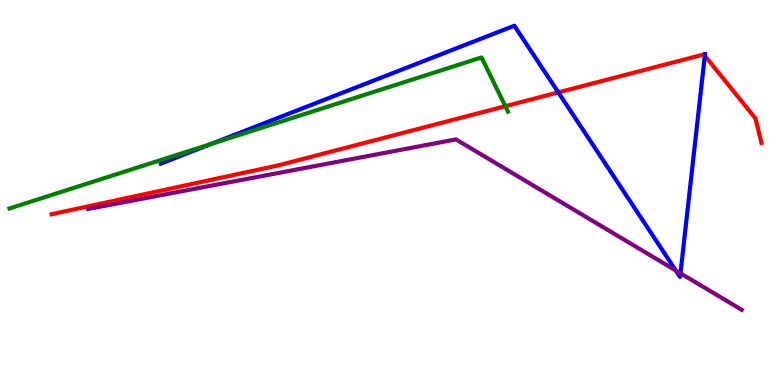[{'lines': ['blue', 'red'], 'intersections': [{'x': 7.2, 'y': 7.6}, {'x': 9.09, 'y': 8.55}]}, {'lines': ['green', 'red'], 'intersections': [{'x': 6.52, 'y': 7.24}]}, {'lines': ['purple', 'red'], 'intersections': []}, {'lines': ['blue', 'green'], 'intersections': [{'x': 2.73, 'y': 6.26}]}, {'lines': ['blue', 'purple'], 'intersections': [{'x': 8.72, 'y': 2.97}, {'x': 8.78, 'y': 2.9}]}, {'lines': ['green', 'purple'], 'intersections': []}]